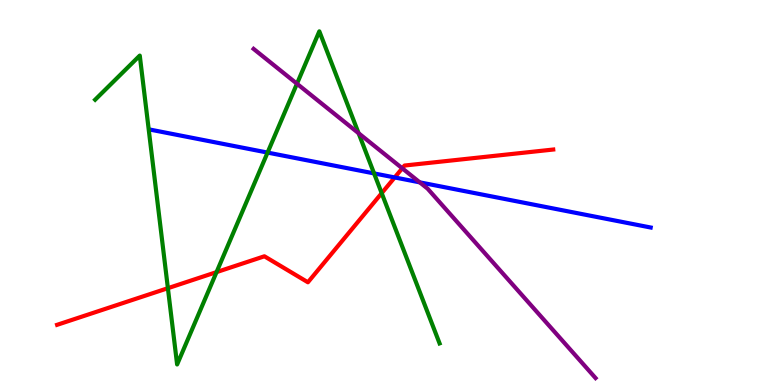[{'lines': ['blue', 'red'], 'intersections': [{'x': 5.09, 'y': 5.39}]}, {'lines': ['green', 'red'], 'intersections': [{'x': 2.17, 'y': 2.51}, {'x': 2.79, 'y': 2.93}, {'x': 4.93, 'y': 4.98}]}, {'lines': ['purple', 'red'], 'intersections': [{'x': 5.19, 'y': 5.63}]}, {'lines': ['blue', 'green'], 'intersections': [{'x': 3.45, 'y': 6.04}, {'x': 4.83, 'y': 5.5}]}, {'lines': ['blue', 'purple'], 'intersections': [{'x': 5.42, 'y': 5.26}]}, {'lines': ['green', 'purple'], 'intersections': [{'x': 3.83, 'y': 7.83}, {'x': 4.63, 'y': 6.54}]}]